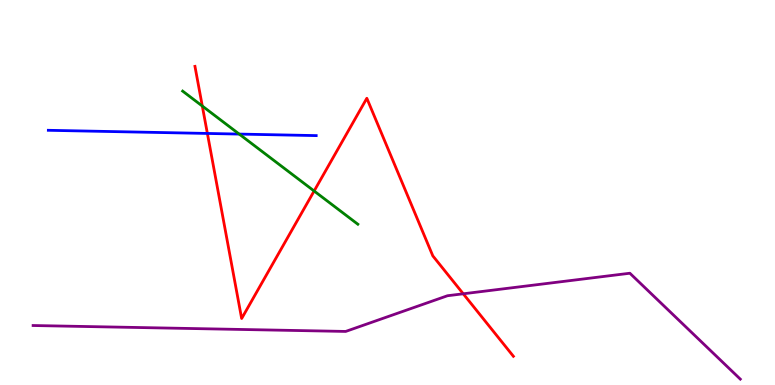[{'lines': ['blue', 'red'], 'intersections': [{'x': 2.68, 'y': 6.53}]}, {'lines': ['green', 'red'], 'intersections': [{'x': 2.61, 'y': 7.25}, {'x': 4.05, 'y': 5.04}]}, {'lines': ['purple', 'red'], 'intersections': [{'x': 5.98, 'y': 2.37}]}, {'lines': ['blue', 'green'], 'intersections': [{'x': 3.09, 'y': 6.52}]}, {'lines': ['blue', 'purple'], 'intersections': []}, {'lines': ['green', 'purple'], 'intersections': []}]